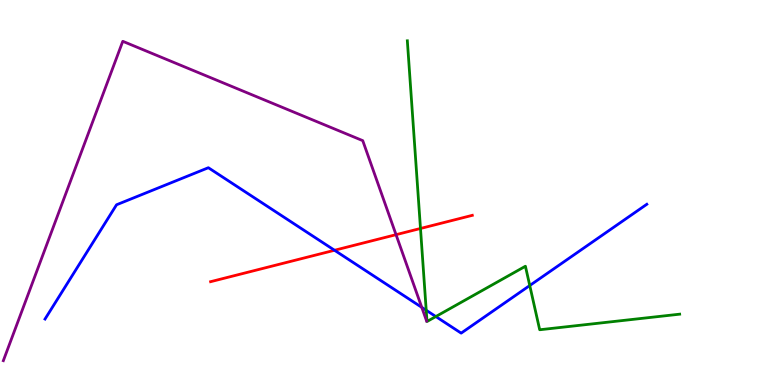[{'lines': ['blue', 'red'], 'intersections': [{'x': 4.32, 'y': 3.5}]}, {'lines': ['green', 'red'], 'intersections': [{'x': 5.43, 'y': 4.07}]}, {'lines': ['purple', 'red'], 'intersections': [{'x': 5.11, 'y': 3.9}]}, {'lines': ['blue', 'green'], 'intersections': [{'x': 5.5, 'y': 1.94}, {'x': 5.62, 'y': 1.78}, {'x': 6.84, 'y': 2.58}]}, {'lines': ['blue', 'purple'], 'intersections': [{'x': 5.44, 'y': 2.02}]}, {'lines': ['green', 'purple'], 'intersections': []}]